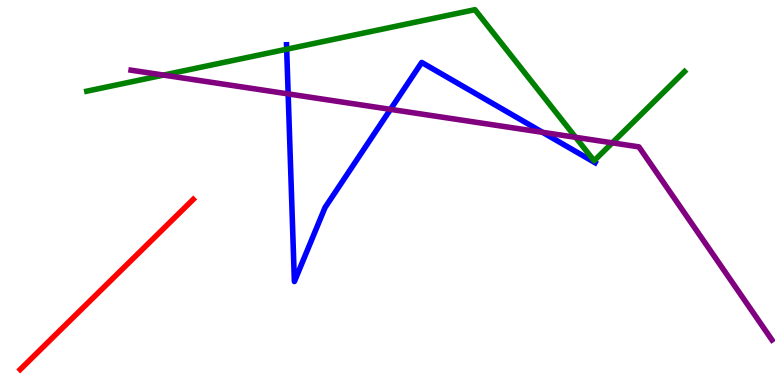[{'lines': ['blue', 'red'], 'intersections': []}, {'lines': ['green', 'red'], 'intersections': []}, {'lines': ['purple', 'red'], 'intersections': []}, {'lines': ['blue', 'green'], 'intersections': [{'x': 3.7, 'y': 8.72}]}, {'lines': ['blue', 'purple'], 'intersections': [{'x': 3.72, 'y': 7.56}, {'x': 5.04, 'y': 7.16}, {'x': 7.0, 'y': 6.56}]}, {'lines': ['green', 'purple'], 'intersections': [{'x': 2.11, 'y': 8.05}, {'x': 7.43, 'y': 6.43}, {'x': 7.9, 'y': 6.29}]}]